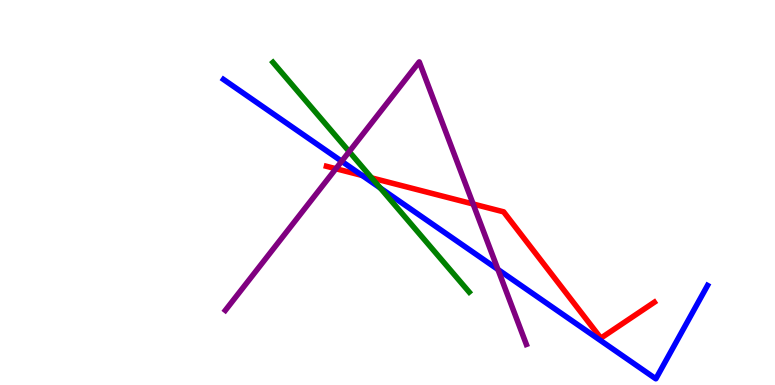[{'lines': ['blue', 'red'], 'intersections': [{'x': 4.67, 'y': 5.44}]}, {'lines': ['green', 'red'], 'intersections': [{'x': 4.8, 'y': 5.38}]}, {'lines': ['purple', 'red'], 'intersections': [{'x': 4.33, 'y': 5.62}, {'x': 6.1, 'y': 4.7}]}, {'lines': ['blue', 'green'], 'intersections': [{'x': 4.91, 'y': 5.12}]}, {'lines': ['blue', 'purple'], 'intersections': [{'x': 4.41, 'y': 5.81}, {'x': 6.43, 'y': 3.0}]}, {'lines': ['green', 'purple'], 'intersections': [{'x': 4.51, 'y': 6.06}]}]